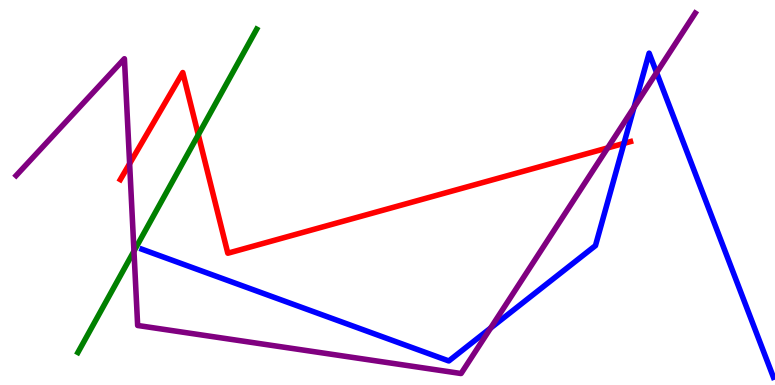[{'lines': ['blue', 'red'], 'intersections': [{'x': 8.05, 'y': 6.28}]}, {'lines': ['green', 'red'], 'intersections': [{'x': 2.56, 'y': 6.5}]}, {'lines': ['purple', 'red'], 'intersections': [{'x': 1.67, 'y': 5.75}, {'x': 7.84, 'y': 6.16}]}, {'lines': ['blue', 'green'], 'intersections': []}, {'lines': ['blue', 'purple'], 'intersections': [{'x': 6.33, 'y': 1.48}, {'x': 8.18, 'y': 7.21}, {'x': 8.47, 'y': 8.11}]}, {'lines': ['green', 'purple'], 'intersections': [{'x': 1.73, 'y': 3.48}]}]